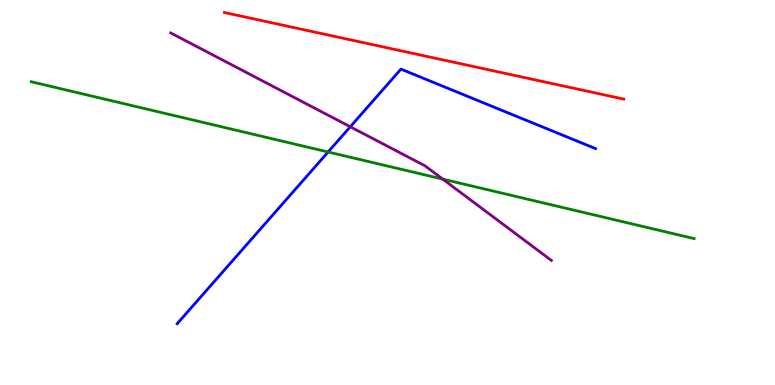[{'lines': ['blue', 'red'], 'intersections': []}, {'lines': ['green', 'red'], 'intersections': []}, {'lines': ['purple', 'red'], 'intersections': []}, {'lines': ['blue', 'green'], 'intersections': [{'x': 4.23, 'y': 6.05}]}, {'lines': ['blue', 'purple'], 'intersections': [{'x': 4.52, 'y': 6.71}]}, {'lines': ['green', 'purple'], 'intersections': [{'x': 5.71, 'y': 5.35}]}]